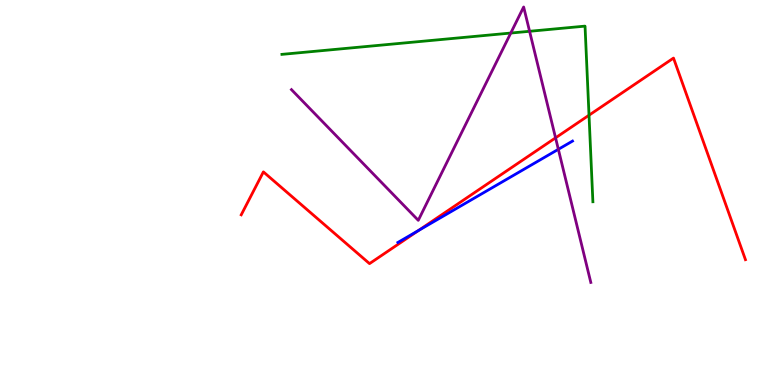[{'lines': ['blue', 'red'], 'intersections': [{'x': 5.4, 'y': 4.01}]}, {'lines': ['green', 'red'], 'intersections': [{'x': 7.6, 'y': 7.01}]}, {'lines': ['purple', 'red'], 'intersections': [{'x': 7.17, 'y': 6.42}]}, {'lines': ['blue', 'green'], 'intersections': []}, {'lines': ['blue', 'purple'], 'intersections': [{'x': 7.2, 'y': 6.12}]}, {'lines': ['green', 'purple'], 'intersections': [{'x': 6.59, 'y': 9.14}, {'x': 6.83, 'y': 9.19}]}]